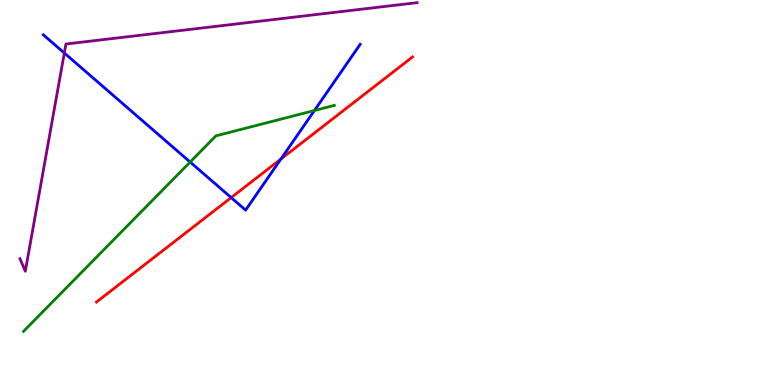[{'lines': ['blue', 'red'], 'intersections': [{'x': 2.98, 'y': 4.87}, {'x': 3.62, 'y': 5.87}]}, {'lines': ['green', 'red'], 'intersections': []}, {'lines': ['purple', 'red'], 'intersections': []}, {'lines': ['blue', 'green'], 'intersections': [{'x': 2.45, 'y': 5.79}, {'x': 4.06, 'y': 7.13}]}, {'lines': ['blue', 'purple'], 'intersections': [{'x': 0.83, 'y': 8.62}]}, {'lines': ['green', 'purple'], 'intersections': []}]